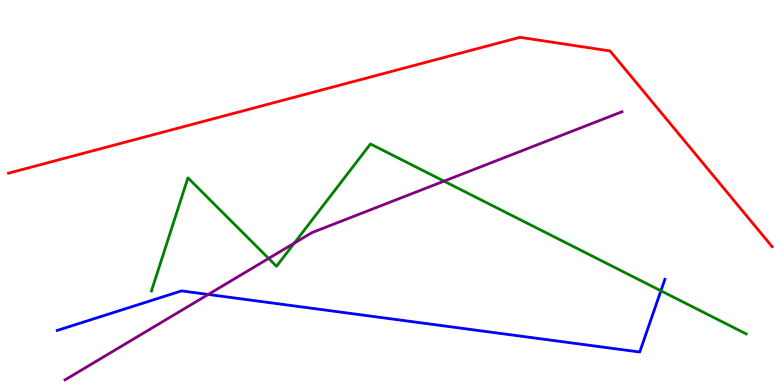[{'lines': ['blue', 'red'], 'intersections': []}, {'lines': ['green', 'red'], 'intersections': []}, {'lines': ['purple', 'red'], 'intersections': []}, {'lines': ['blue', 'green'], 'intersections': [{'x': 8.53, 'y': 2.45}]}, {'lines': ['blue', 'purple'], 'intersections': [{'x': 2.69, 'y': 2.35}]}, {'lines': ['green', 'purple'], 'intersections': [{'x': 3.47, 'y': 3.29}, {'x': 3.8, 'y': 3.68}, {'x': 5.73, 'y': 5.29}]}]